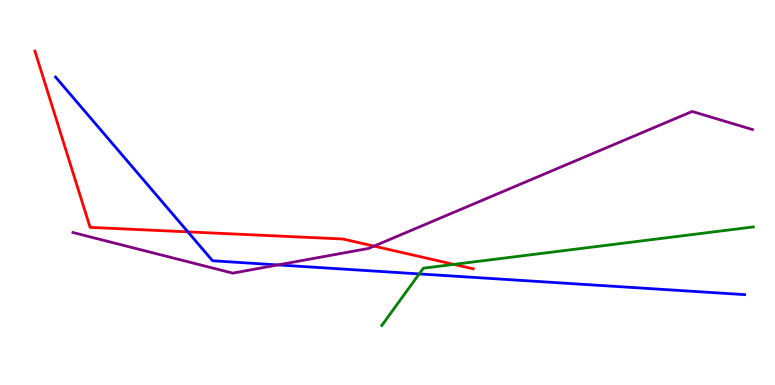[{'lines': ['blue', 'red'], 'intersections': [{'x': 2.42, 'y': 3.98}]}, {'lines': ['green', 'red'], 'intersections': [{'x': 5.86, 'y': 3.13}]}, {'lines': ['purple', 'red'], 'intersections': [{'x': 4.83, 'y': 3.61}]}, {'lines': ['blue', 'green'], 'intersections': [{'x': 5.41, 'y': 2.89}]}, {'lines': ['blue', 'purple'], 'intersections': [{'x': 3.59, 'y': 3.12}]}, {'lines': ['green', 'purple'], 'intersections': []}]